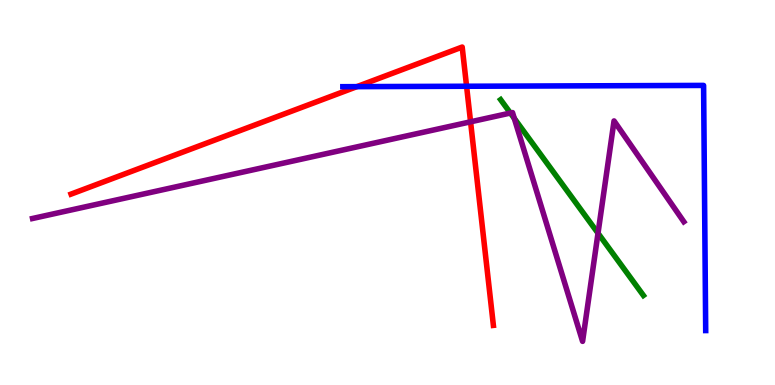[{'lines': ['blue', 'red'], 'intersections': [{'x': 4.61, 'y': 7.75}, {'x': 6.02, 'y': 7.76}]}, {'lines': ['green', 'red'], 'intersections': []}, {'lines': ['purple', 'red'], 'intersections': [{'x': 6.07, 'y': 6.84}]}, {'lines': ['blue', 'green'], 'intersections': []}, {'lines': ['blue', 'purple'], 'intersections': []}, {'lines': ['green', 'purple'], 'intersections': [{'x': 6.59, 'y': 7.06}, {'x': 6.64, 'y': 6.92}, {'x': 7.72, 'y': 3.94}]}]